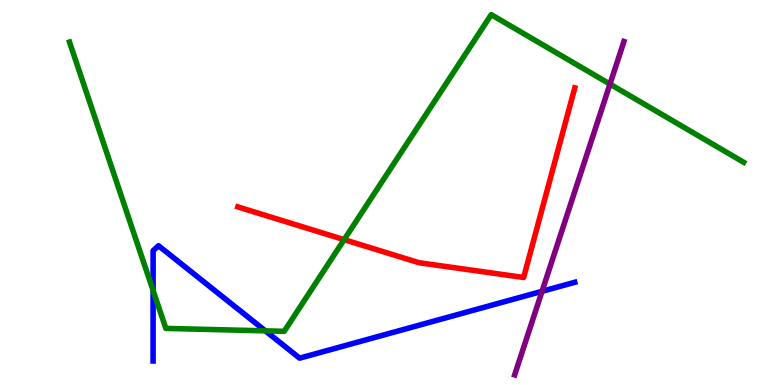[{'lines': ['blue', 'red'], 'intersections': []}, {'lines': ['green', 'red'], 'intersections': [{'x': 4.44, 'y': 3.78}]}, {'lines': ['purple', 'red'], 'intersections': []}, {'lines': ['blue', 'green'], 'intersections': [{'x': 1.98, 'y': 2.45}, {'x': 3.42, 'y': 1.41}]}, {'lines': ['blue', 'purple'], 'intersections': [{'x': 6.99, 'y': 2.43}]}, {'lines': ['green', 'purple'], 'intersections': [{'x': 7.87, 'y': 7.82}]}]